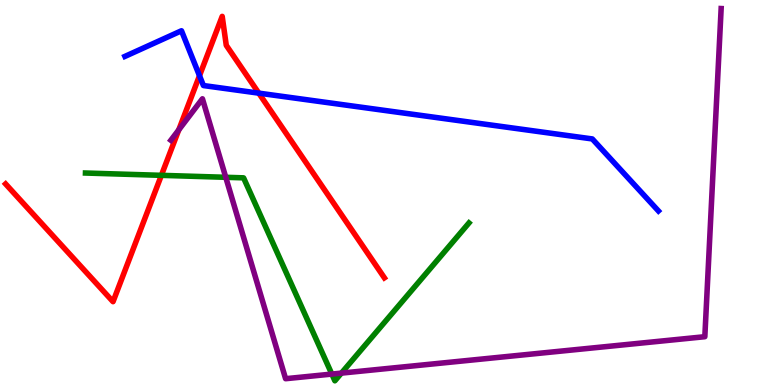[{'lines': ['blue', 'red'], 'intersections': [{'x': 2.57, 'y': 8.03}, {'x': 3.34, 'y': 7.58}]}, {'lines': ['green', 'red'], 'intersections': [{'x': 2.08, 'y': 5.45}]}, {'lines': ['purple', 'red'], 'intersections': [{'x': 2.31, 'y': 6.63}]}, {'lines': ['blue', 'green'], 'intersections': []}, {'lines': ['blue', 'purple'], 'intersections': []}, {'lines': ['green', 'purple'], 'intersections': [{'x': 2.91, 'y': 5.39}, {'x': 4.28, 'y': 0.284}, {'x': 4.41, 'y': 0.309}]}]